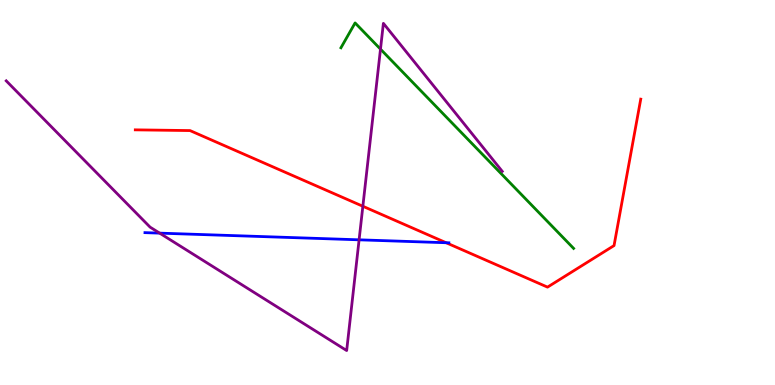[{'lines': ['blue', 'red'], 'intersections': [{'x': 5.76, 'y': 3.7}]}, {'lines': ['green', 'red'], 'intersections': []}, {'lines': ['purple', 'red'], 'intersections': [{'x': 4.68, 'y': 4.64}]}, {'lines': ['blue', 'green'], 'intersections': []}, {'lines': ['blue', 'purple'], 'intersections': [{'x': 2.06, 'y': 3.94}, {'x': 4.63, 'y': 3.77}]}, {'lines': ['green', 'purple'], 'intersections': [{'x': 4.91, 'y': 8.72}]}]